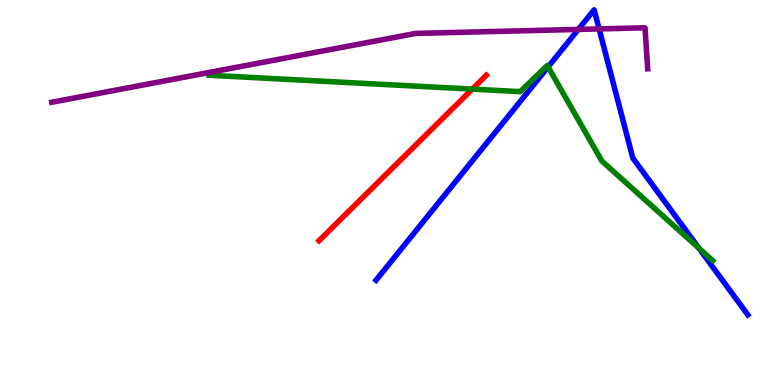[{'lines': ['blue', 'red'], 'intersections': []}, {'lines': ['green', 'red'], 'intersections': [{'x': 6.09, 'y': 7.69}]}, {'lines': ['purple', 'red'], 'intersections': []}, {'lines': ['blue', 'green'], 'intersections': [{'x': 7.07, 'y': 8.26}, {'x': 9.02, 'y': 3.55}]}, {'lines': ['blue', 'purple'], 'intersections': [{'x': 7.46, 'y': 9.24}, {'x': 7.73, 'y': 9.25}]}, {'lines': ['green', 'purple'], 'intersections': []}]